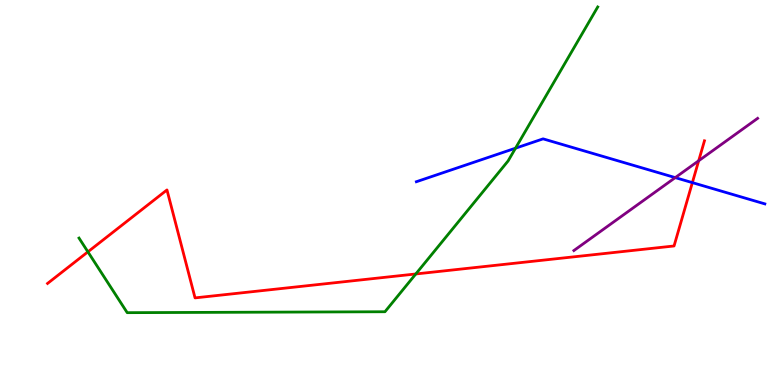[{'lines': ['blue', 'red'], 'intersections': [{'x': 8.93, 'y': 5.26}]}, {'lines': ['green', 'red'], 'intersections': [{'x': 1.13, 'y': 3.46}, {'x': 5.37, 'y': 2.88}]}, {'lines': ['purple', 'red'], 'intersections': [{'x': 9.02, 'y': 5.82}]}, {'lines': ['blue', 'green'], 'intersections': [{'x': 6.65, 'y': 6.15}]}, {'lines': ['blue', 'purple'], 'intersections': [{'x': 8.71, 'y': 5.39}]}, {'lines': ['green', 'purple'], 'intersections': []}]